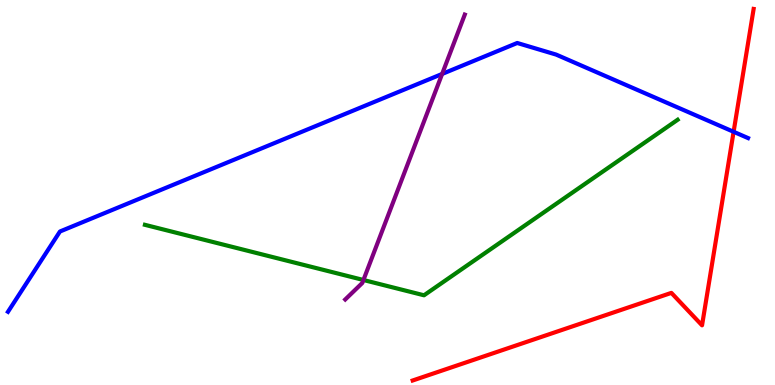[{'lines': ['blue', 'red'], 'intersections': [{'x': 9.47, 'y': 6.58}]}, {'lines': ['green', 'red'], 'intersections': []}, {'lines': ['purple', 'red'], 'intersections': []}, {'lines': ['blue', 'green'], 'intersections': []}, {'lines': ['blue', 'purple'], 'intersections': [{'x': 5.7, 'y': 8.08}]}, {'lines': ['green', 'purple'], 'intersections': [{'x': 4.69, 'y': 2.73}]}]